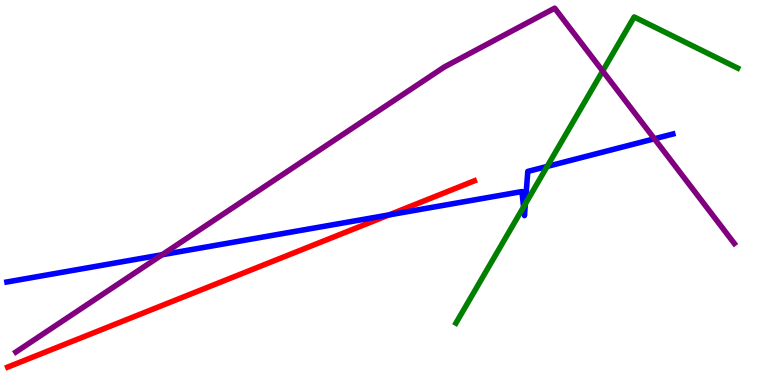[{'lines': ['blue', 'red'], 'intersections': [{'x': 5.02, 'y': 4.42}]}, {'lines': ['green', 'red'], 'intersections': []}, {'lines': ['purple', 'red'], 'intersections': []}, {'lines': ['blue', 'green'], 'intersections': [{'x': 6.76, 'y': 4.62}, {'x': 6.78, 'y': 4.7}, {'x': 7.06, 'y': 5.68}]}, {'lines': ['blue', 'purple'], 'intersections': [{'x': 2.09, 'y': 3.38}, {'x': 8.44, 'y': 6.4}]}, {'lines': ['green', 'purple'], 'intersections': [{'x': 7.78, 'y': 8.15}]}]